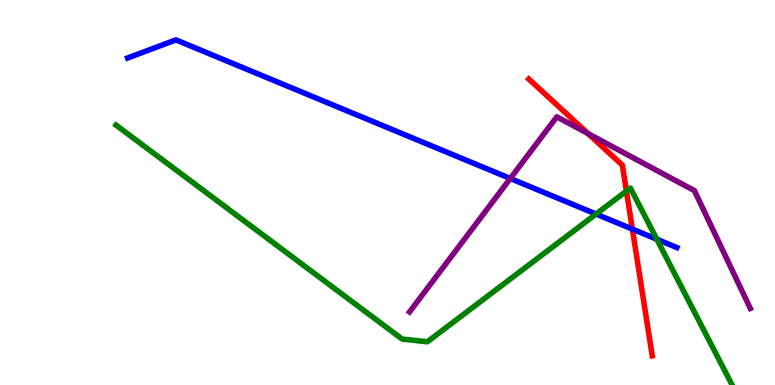[{'lines': ['blue', 'red'], 'intersections': [{'x': 8.16, 'y': 4.05}]}, {'lines': ['green', 'red'], 'intersections': [{'x': 8.08, 'y': 5.04}]}, {'lines': ['purple', 'red'], 'intersections': [{'x': 7.59, 'y': 6.53}]}, {'lines': ['blue', 'green'], 'intersections': [{'x': 7.69, 'y': 4.44}, {'x': 8.48, 'y': 3.79}]}, {'lines': ['blue', 'purple'], 'intersections': [{'x': 6.58, 'y': 5.36}]}, {'lines': ['green', 'purple'], 'intersections': []}]